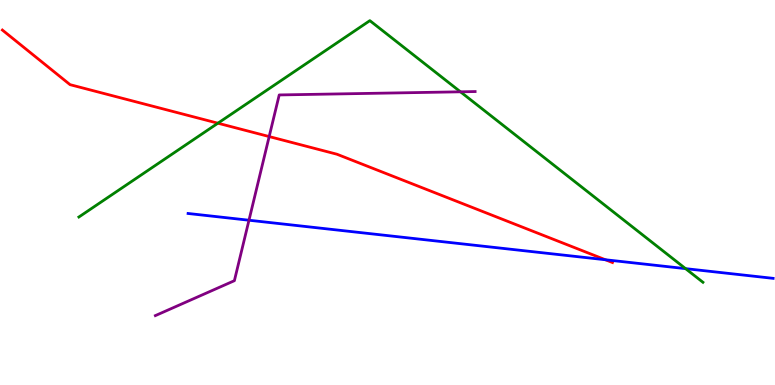[{'lines': ['blue', 'red'], 'intersections': [{'x': 7.81, 'y': 3.25}]}, {'lines': ['green', 'red'], 'intersections': [{'x': 2.81, 'y': 6.8}]}, {'lines': ['purple', 'red'], 'intersections': [{'x': 3.47, 'y': 6.45}]}, {'lines': ['blue', 'green'], 'intersections': [{'x': 8.85, 'y': 3.02}]}, {'lines': ['blue', 'purple'], 'intersections': [{'x': 3.21, 'y': 4.28}]}, {'lines': ['green', 'purple'], 'intersections': [{'x': 5.94, 'y': 7.62}]}]